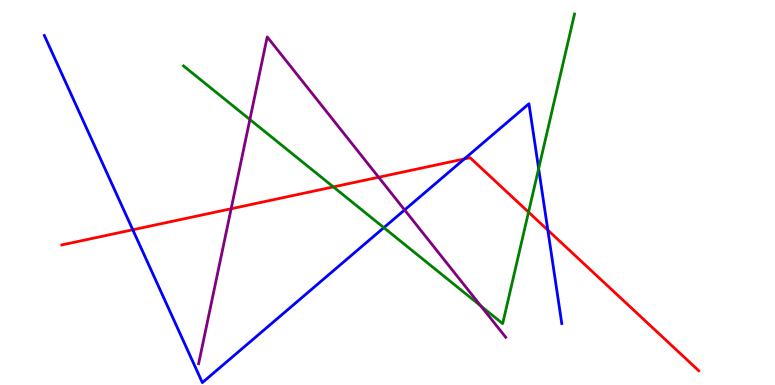[{'lines': ['blue', 'red'], 'intersections': [{'x': 1.71, 'y': 4.03}, {'x': 5.99, 'y': 5.87}, {'x': 7.07, 'y': 4.02}]}, {'lines': ['green', 'red'], 'intersections': [{'x': 4.3, 'y': 5.15}, {'x': 6.82, 'y': 4.49}]}, {'lines': ['purple', 'red'], 'intersections': [{'x': 2.98, 'y': 4.58}, {'x': 4.89, 'y': 5.4}]}, {'lines': ['blue', 'green'], 'intersections': [{'x': 4.95, 'y': 4.09}, {'x': 6.95, 'y': 5.62}]}, {'lines': ['blue', 'purple'], 'intersections': [{'x': 5.22, 'y': 4.55}]}, {'lines': ['green', 'purple'], 'intersections': [{'x': 3.22, 'y': 6.9}, {'x': 6.21, 'y': 2.05}]}]